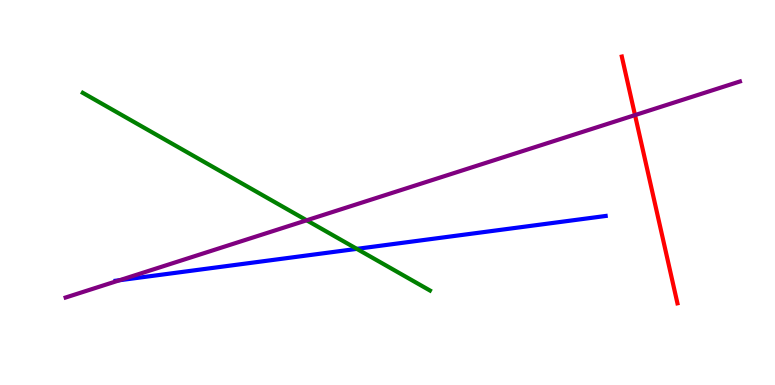[{'lines': ['blue', 'red'], 'intersections': []}, {'lines': ['green', 'red'], 'intersections': []}, {'lines': ['purple', 'red'], 'intersections': [{'x': 8.19, 'y': 7.01}]}, {'lines': ['blue', 'green'], 'intersections': [{'x': 4.6, 'y': 3.54}]}, {'lines': ['blue', 'purple'], 'intersections': [{'x': 1.54, 'y': 2.72}]}, {'lines': ['green', 'purple'], 'intersections': [{'x': 3.96, 'y': 4.28}]}]